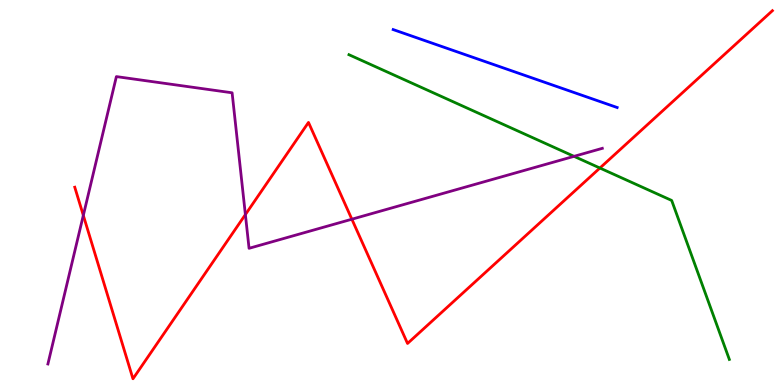[{'lines': ['blue', 'red'], 'intersections': []}, {'lines': ['green', 'red'], 'intersections': [{'x': 7.74, 'y': 5.64}]}, {'lines': ['purple', 'red'], 'intersections': [{'x': 1.08, 'y': 4.41}, {'x': 3.17, 'y': 4.43}, {'x': 4.54, 'y': 4.31}]}, {'lines': ['blue', 'green'], 'intersections': []}, {'lines': ['blue', 'purple'], 'intersections': []}, {'lines': ['green', 'purple'], 'intersections': [{'x': 7.41, 'y': 5.94}]}]